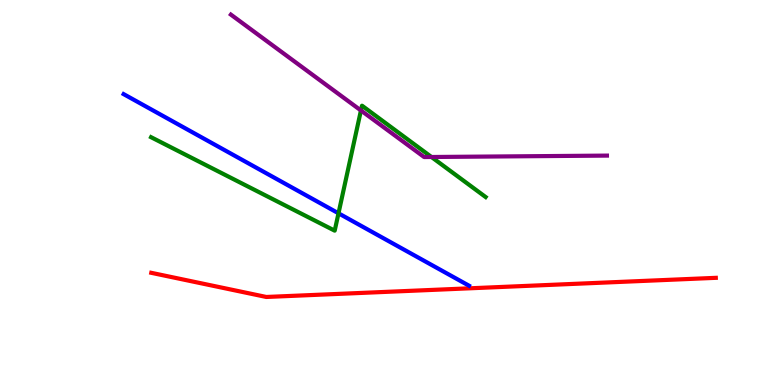[{'lines': ['blue', 'red'], 'intersections': []}, {'lines': ['green', 'red'], 'intersections': []}, {'lines': ['purple', 'red'], 'intersections': []}, {'lines': ['blue', 'green'], 'intersections': [{'x': 4.37, 'y': 4.46}]}, {'lines': ['blue', 'purple'], 'intersections': []}, {'lines': ['green', 'purple'], 'intersections': [{'x': 4.66, 'y': 7.13}, {'x': 5.57, 'y': 5.92}]}]